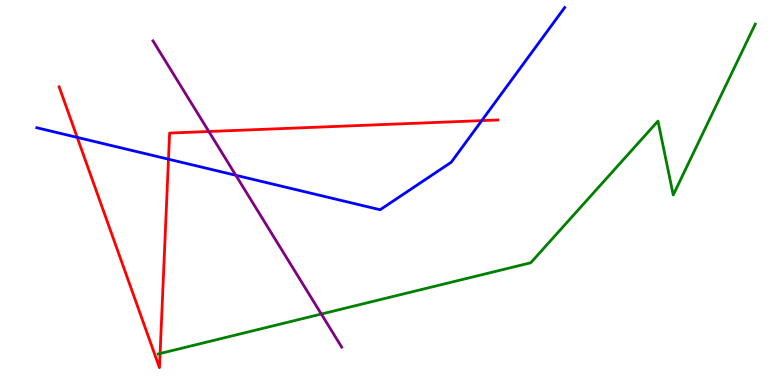[{'lines': ['blue', 'red'], 'intersections': [{'x': 0.996, 'y': 6.43}, {'x': 2.17, 'y': 5.87}, {'x': 6.22, 'y': 6.87}]}, {'lines': ['green', 'red'], 'intersections': [{'x': 2.07, 'y': 0.818}]}, {'lines': ['purple', 'red'], 'intersections': [{'x': 2.69, 'y': 6.58}]}, {'lines': ['blue', 'green'], 'intersections': []}, {'lines': ['blue', 'purple'], 'intersections': [{'x': 3.04, 'y': 5.45}]}, {'lines': ['green', 'purple'], 'intersections': [{'x': 4.15, 'y': 1.84}]}]